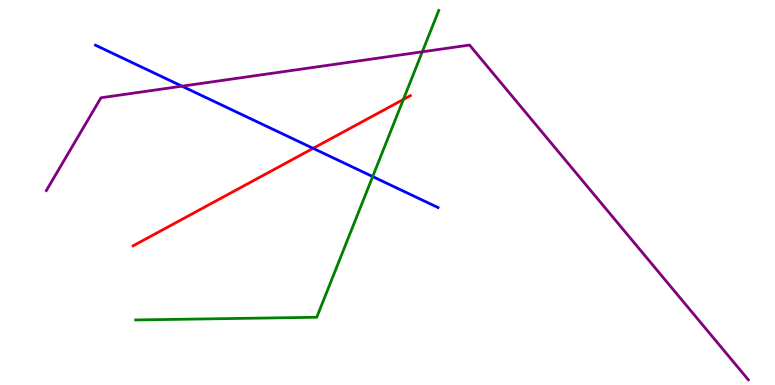[{'lines': ['blue', 'red'], 'intersections': [{'x': 4.04, 'y': 6.15}]}, {'lines': ['green', 'red'], 'intersections': [{'x': 5.2, 'y': 7.42}]}, {'lines': ['purple', 'red'], 'intersections': []}, {'lines': ['blue', 'green'], 'intersections': [{'x': 4.81, 'y': 5.41}]}, {'lines': ['blue', 'purple'], 'intersections': [{'x': 2.35, 'y': 7.76}]}, {'lines': ['green', 'purple'], 'intersections': [{'x': 5.45, 'y': 8.65}]}]